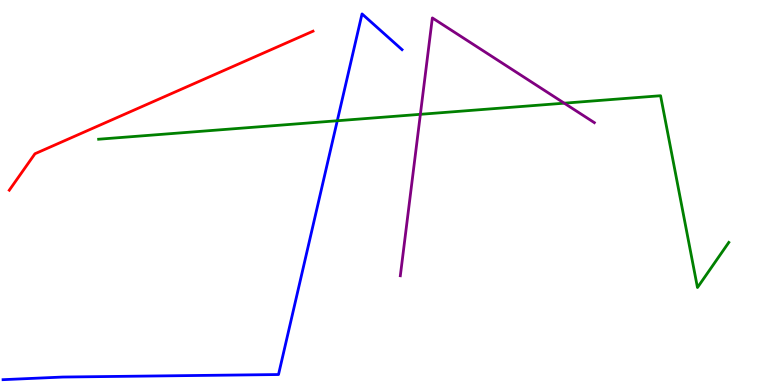[{'lines': ['blue', 'red'], 'intersections': []}, {'lines': ['green', 'red'], 'intersections': []}, {'lines': ['purple', 'red'], 'intersections': []}, {'lines': ['blue', 'green'], 'intersections': [{'x': 4.35, 'y': 6.86}]}, {'lines': ['blue', 'purple'], 'intersections': []}, {'lines': ['green', 'purple'], 'intersections': [{'x': 5.42, 'y': 7.03}, {'x': 7.28, 'y': 7.32}]}]